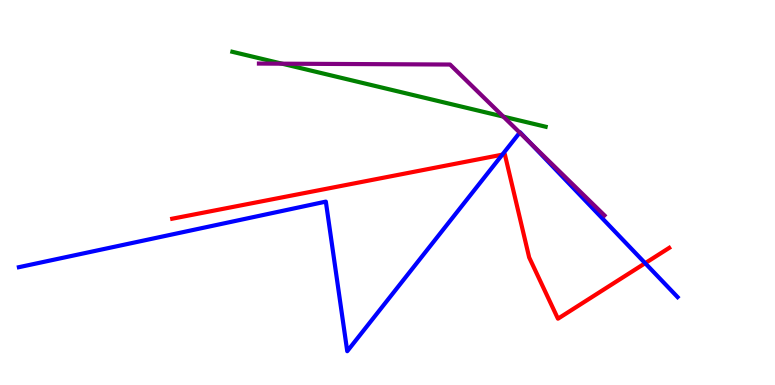[{'lines': ['blue', 'red'], 'intersections': [{'x': 6.48, 'y': 5.98}, {'x': 8.32, 'y': 3.16}]}, {'lines': ['green', 'red'], 'intersections': []}, {'lines': ['purple', 'red'], 'intersections': []}, {'lines': ['blue', 'green'], 'intersections': []}, {'lines': ['blue', 'purple'], 'intersections': [{'x': 6.71, 'y': 6.56}, {'x': 6.83, 'y': 6.31}]}, {'lines': ['green', 'purple'], 'intersections': [{'x': 3.64, 'y': 8.35}, {'x': 6.49, 'y': 6.97}]}]